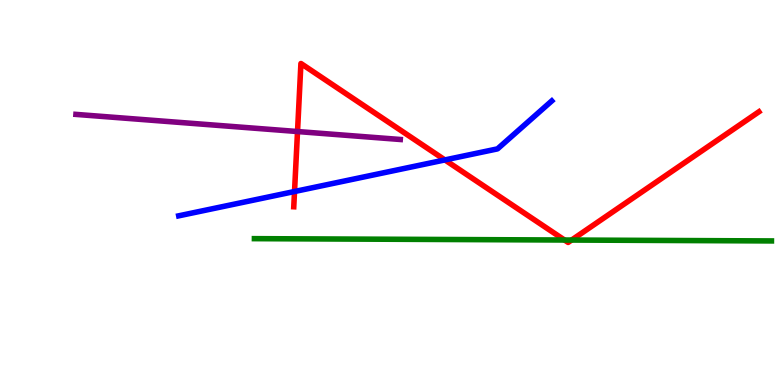[{'lines': ['blue', 'red'], 'intersections': [{'x': 3.8, 'y': 5.03}, {'x': 5.74, 'y': 5.85}]}, {'lines': ['green', 'red'], 'intersections': [{'x': 7.28, 'y': 3.77}, {'x': 7.38, 'y': 3.76}]}, {'lines': ['purple', 'red'], 'intersections': [{'x': 3.84, 'y': 6.58}]}, {'lines': ['blue', 'green'], 'intersections': []}, {'lines': ['blue', 'purple'], 'intersections': []}, {'lines': ['green', 'purple'], 'intersections': []}]